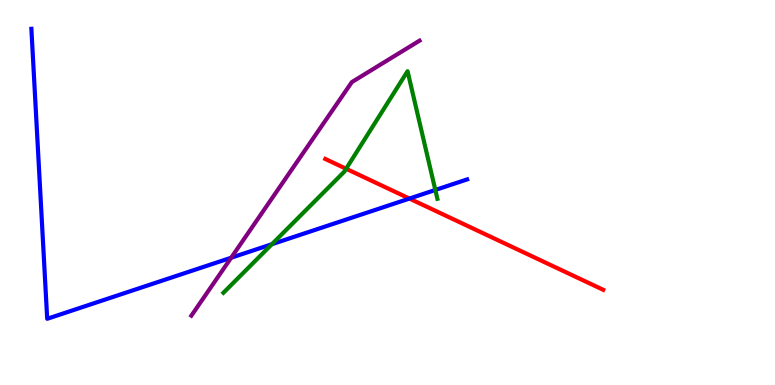[{'lines': ['blue', 'red'], 'intersections': [{'x': 5.28, 'y': 4.84}]}, {'lines': ['green', 'red'], 'intersections': [{'x': 4.47, 'y': 5.62}]}, {'lines': ['purple', 'red'], 'intersections': []}, {'lines': ['blue', 'green'], 'intersections': [{'x': 3.51, 'y': 3.66}, {'x': 5.62, 'y': 5.07}]}, {'lines': ['blue', 'purple'], 'intersections': [{'x': 2.98, 'y': 3.31}]}, {'lines': ['green', 'purple'], 'intersections': []}]